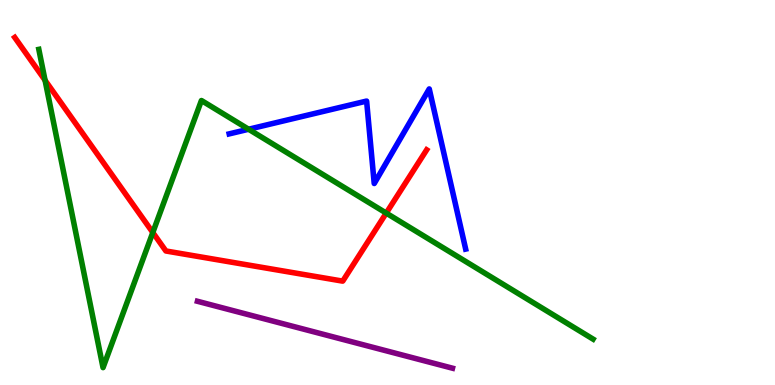[{'lines': ['blue', 'red'], 'intersections': []}, {'lines': ['green', 'red'], 'intersections': [{'x': 0.581, 'y': 7.91}, {'x': 1.97, 'y': 3.96}, {'x': 4.98, 'y': 4.47}]}, {'lines': ['purple', 'red'], 'intersections': []}, {'lines': ['blue', 'green'], 'intersections': [{'x': 3.21, 'y': 6.64}]}, {'lines': ['blue', 'purple'], 'intersections': []}, {'lines': ['green', 'purple'], 'intersections': []}]